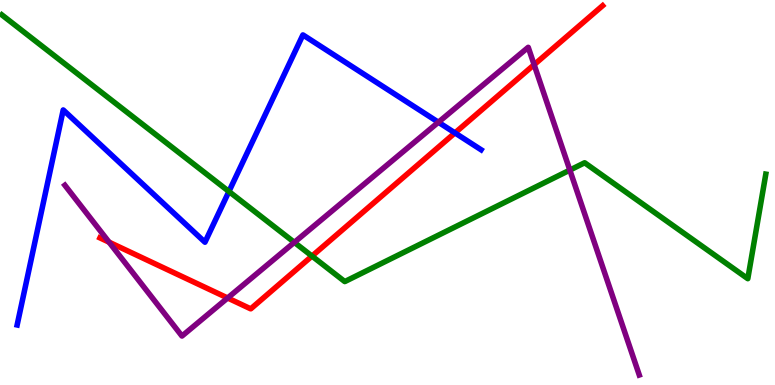[{'lines': ['blue', 'red'], 'intersections': [{'x': 5.87, 'y': 6.55}]}, {'lines': ['green', 'red'], 'intersections': [{'x': 4.03, 'y': 3.35}]}, {'lines': ['purple', 'red'], 'intersections': [{'x': 1.41, 'y': 3.71}, {'x': 2.94, 'y': 2.26}, {'x': 6.89, 'y': 8.32}]}, {'lines': ['blue', 'green'], 'intersections': [{'x': 2.95, 'y': 5.03}]}, {'lines': ['blue', 'purple'], 'intersections': [{'x': 5.66, 'y': 6.83}]}, {'lines': ['green', 'purple'], 'intersections': [{'x': 3.8, 'y': 3.71}, {'x': 7.35, 'y': 5.58}]}]